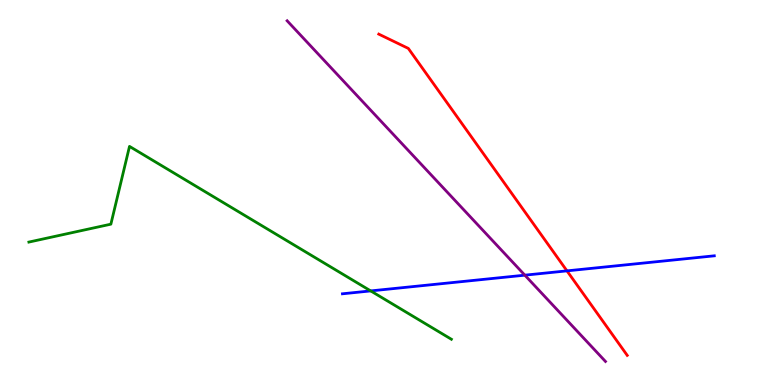[{'lines': ['blue', 'red'], 'intersections': [{'x': 7.32, 'y': 2.96}]}, {'lines': ['green', 'red'], 'intersections': []}, {'lines': ['purple', 'red'], 'intersections': []}, {'lines': ['blue', 'green'], 'intersections': [{'x': 4.78, 'y': 2.44}]}, {'lines': ['blue', 'purple'], 'intersections': [{'x': 6.77, 'y': 2.85}]}, {'lines': ['green', 'purple'], 'intersections': []}]